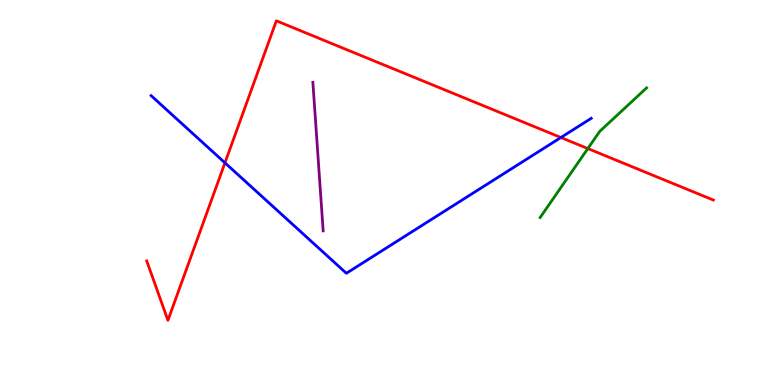[{'lines': ['blue', 'red'], 'intersections': [{'x': 2.9, 'y': 5.77}, {'x': 7.24, 'y': 6.43}]}, {'lines': ['green', 'red'], 'intersections': [{'x': 7.58, 'y': 6.14}]}, {'lines': ['purple', 'red'], 'intersections': []}, {'lines': ['blue', 'green'], 'intersections': []}, {'lines': ['blue', 'purple'], 'intersections': []}, {'lines': ['green', 'purple'], 'intersections': []}]